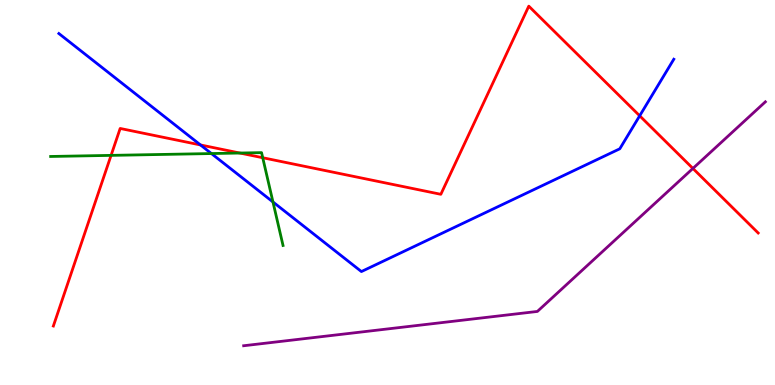[{'lines': ['blue', 'red'], 'intersections': [{'x': 2.59, 'y': 6.24}, {'x': 8.25, 'y': 6.99}]}, {'lines': ['green', 'red'], 'intersections': [{'x': 1.43, 'y': 5.96}, {'x': 3.09, 'y': 6.03}, {'x': 3.39, 'y': 5.9}]}, {'lines': ['purple', 'red'], 'intersections': [{'x': 8.94, 'y': 5.62}]}, {'lines': ['blue', 'green'], 'intersections': [{'x': 2.73, 'y': 6.01}, {'x': 3.52, 'y': 4.75}]}, {'lines': ['blue', 'purple'], 'intersections': []}, {'lines': ['green', 'purple'], 'intersections': []}]